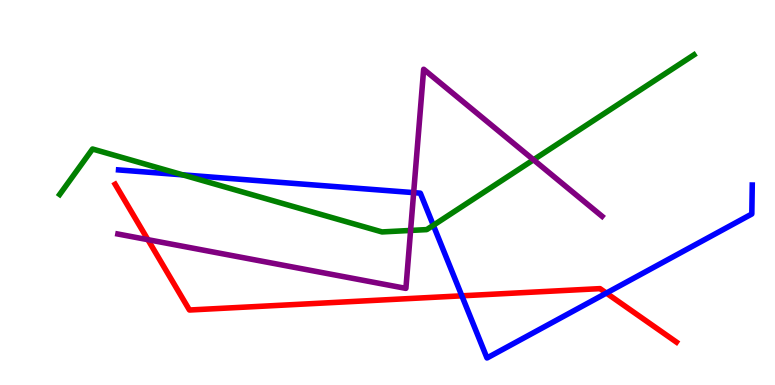[{'lines': ['blue', 'red'], 'intersections': [{'x': 5.96, 'y': 2.32}, {'x': 7.82, 'y': 2.39}]}, {'lines': ['green', 'red'], 'intersections': []}, {'lines': ['purple', 'red'], 'intersections': [{'x': 1.91, 'y': 3.77}]}, {'lines': ['blue', 'green'], 'intersections': [{'x': 2.36, 'y': 5.46}, {'x': 5.59, 'y': 4.15}]}, {'lines': ['blue', 'purple'], 'intersections': [{'x': 5.34, 'y': 5.0}]}, {'lines': ['green', 'purple'], 'intersections': [{'x': 5.3, 'y': 4.01}, {'x': 6.88, 'y': 5.85}]}]